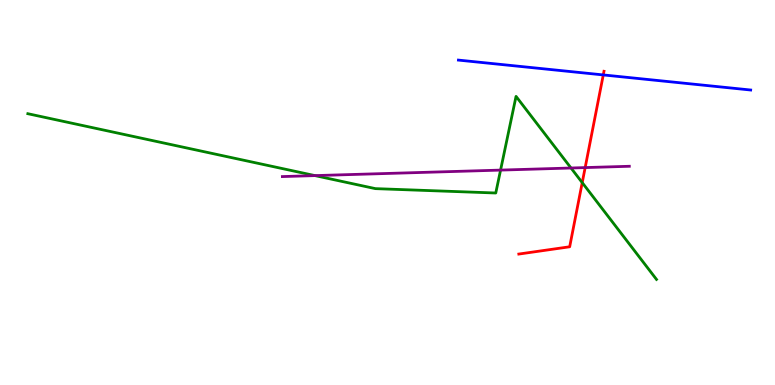[{'lines': ['blue', 'red'], 'intersections': [{'x': 7.78, 'y': 8.05}]}, {'lines': ['green', 'red'], 'intersections': [{'x': 7.51, 'y': 5.26}]}, {'lines': ['purple', 'red'], 'intersections': [{'x': 7.55, 'y': 5.65}]}, {'lines': ['blue', 'green'], 'intersections': []}, {'lines': ['blue', 'purple'], 'intersections': []}, {'lines': ['green', 'purple'], 'intersections': [{'x': 4.06, 'y': 5.44}, {'x': 6.46, 'y': 5.58}, {'x': 7.37, 'y': 5.64}]}]